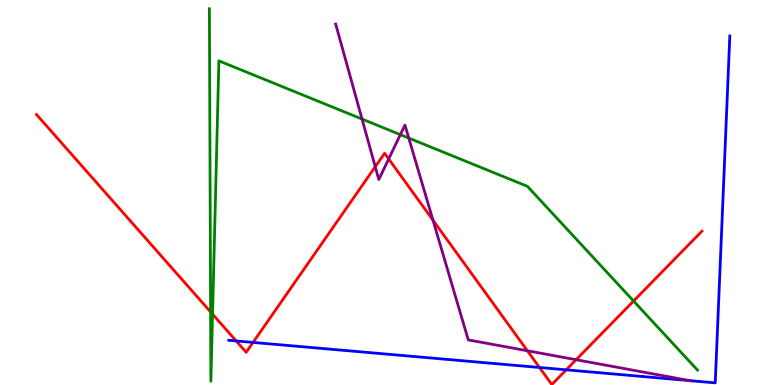[{'lines': ['blue', 'red'], 'intersections': [{'x': 3.05, 'y': 1.14}, {'x': 3.26, 'y': 1.11}, {'x': 6.96, 'y': 0.455}, {'x': 7.31, 'y': 0.394}]}, {'lines': ['green', 'red'], 'intersections': [{'x': 2.72, 'y': 1.9}, {'x': 2.74, 'y': 1.84}, {'x': 8.18, 'y': 2.18}]}, {'lines': ['purple', 'red'], 'intersections': [{'x': 4.84, 'y': 5.67}, {'x': 5.02, 'y': 5.87}, {'x': 5.59, 'y': 4.28}, {'x': 6.81, 'y': 0.889}, {'x': 7.43, 'y': 0.657}]}, {'lines': ['blue', 'green'], 'intersections': []}, {'lines': ['blue', 'purple'], 'intersections': [{'x': 8.9, 'y': 0.113}]}, {'lines': ['green', 'purple'], 'intersections': [{'x': 4.67, 'y': 6.91}, {'x': 5.17, 'y': 6.5}, {'x': 5.27, 'y': 6.41}]}]